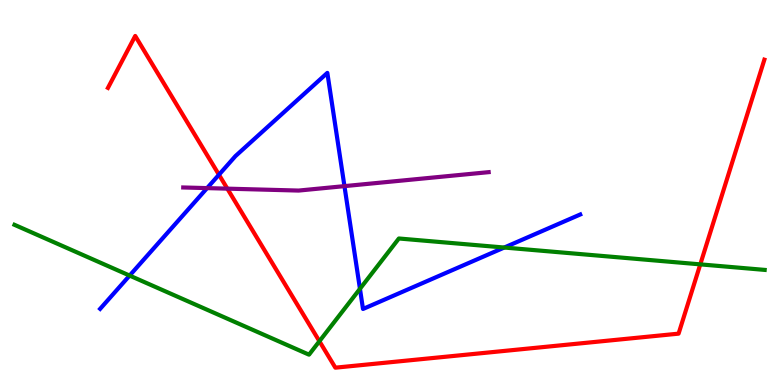[{'lines': ['blue', 'red'], 'intersections': [{'x': 2.83, 'y': 5.46}]}, {'lines': ['green', 'red'], 'intersections': [{'x': 4.12, 'y': 1.14}, {'x': 9.04, 'y': 3.13}]}, {'lines': ['purple', 'red'], 'intersections': [{'x': 2.93, 'y': 5.1}]}, {'lines': ['blue', 'green'], 'intersections': [{'x': 1.67, 'y': 2.84}, {'x': 4.64, 'y': 2.5}, {'x': 6.51, 'y': 3.57}]}, {'lines': ['blue', 'purple'], 'intersections': [{'x': 2.67, 'y': 5.11}, {'x': 4.44, 'y': 5.17}]}, {'lines': ['green', 'purple'], 'intersections': []}]